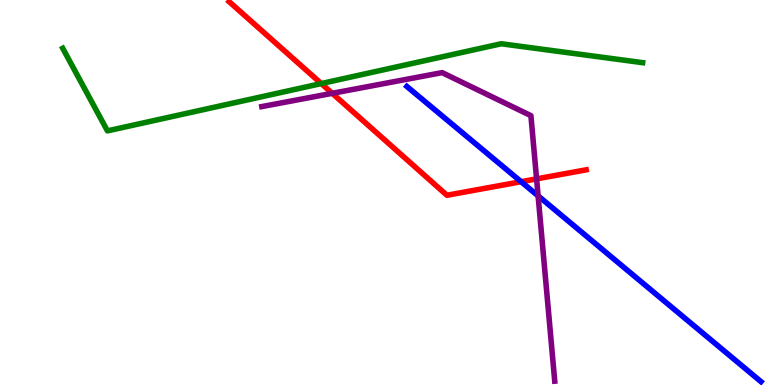[{'lines': ['blue', 'red'], 'intersections': [{'x': 6.72, 'y': 5.28}]}, {'lines': ['green', 'red'], 'intersections': [{'x': 4.15, 'y': 7.83}]}, {'lines': ['purple', 'red'], 'intersections': [{'x': 4.29, 'y': 7.58}, {'x': 6.92, 'y': 5.35}]}, {'lines': ['blue', 'green'], 'intersections': []}, {'lines': ['blue', 'purple'], 'intersections': [{'x': 6.94, 'y': 4.91}]}, {'lines': ['green', 'purple'], 'intersections': []}]